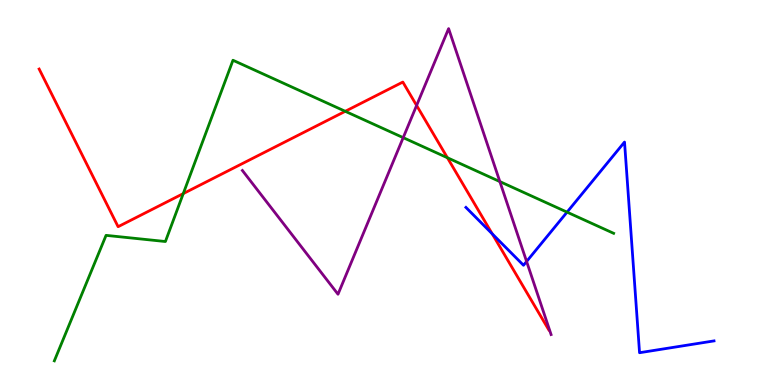[{'lines': ['blue', 'red'], 'intersections': [{'x': 6.35, 'y': 3.93}]}, {'lines': ['green', 'red'], 'intersections': [{'x': 2.36, 'y': 4.97}, {'x': 4.46, 'y': 7.11}, {'x': 5.77, 'y': 5.9}]}, {'lines': ['purple', 'red'], 'intersections': [{'x': 5.38, 'y': 7.26}]}, {'lines': ['blue', 'green'], 'intersections': [{'x': 7.32, 'y': 4.49}]}, {'lines': ['blue', 'purple'], 'intersections': [{'x': 6.79, 'y': 3.21}]}, {'lines': ['green', 'purple'], 'intersections': [{'x': 5.2, 'y': 6.42}, {'x': 6.45, 'y': 5.28}]}]